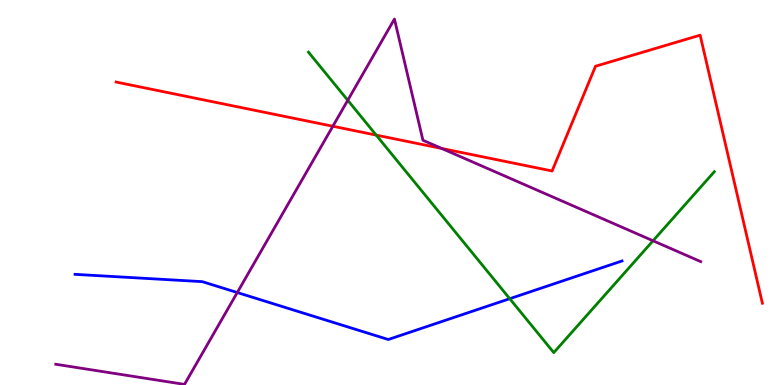[{'lines': ['blue', 'red'], 'intersections': []}, {'lines': ['green', 'red'], 'intersections': [{'x': 4.85, 'y': 6.49}]}, {'lines': ['purple', 'red'], 'intersections': [{'x': 4.29, 'y': 6.72}, {'x': 5.7, 'y': 6.14}]}, {'lines': ['blue', 'green'], 'intersections': [{'x': 6.58, 'y': 2.24}]}, {'lines': ['blue', 'purple'], 'intersections': [{'x': 3.06, 'y': 2.4}]}, {'lines': ['green', 'purple'], 'intersections': [{'x': 4.49, 'y': 7.4}, {'x': 8.43, 'y': 3.75}]}]